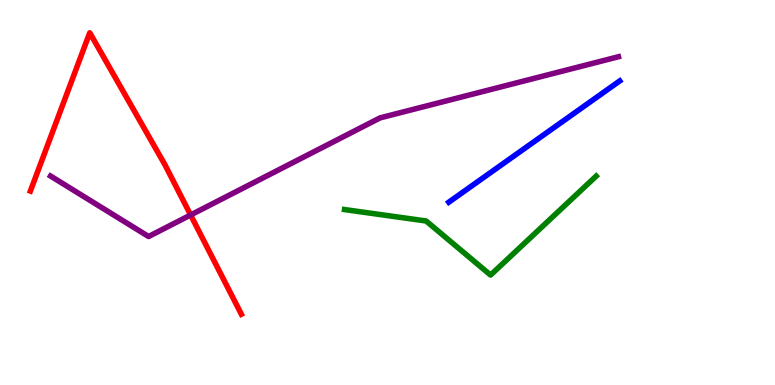[{'lines': ['blue', 'red'], 'intersections': []}, {'lines': ['green', 'red'], 'intersections': []}, {'lines': ['purple', 'red'], 'intersections': [{'x': 2.46, 'y': 4.42}]}, {'lines': ['blue', 'green'], 'intersections': []}, {'lines': ['blue', 'purple'], 'intersections': []}, {'lines': ['green', 'purple'], 'intersections': []}]